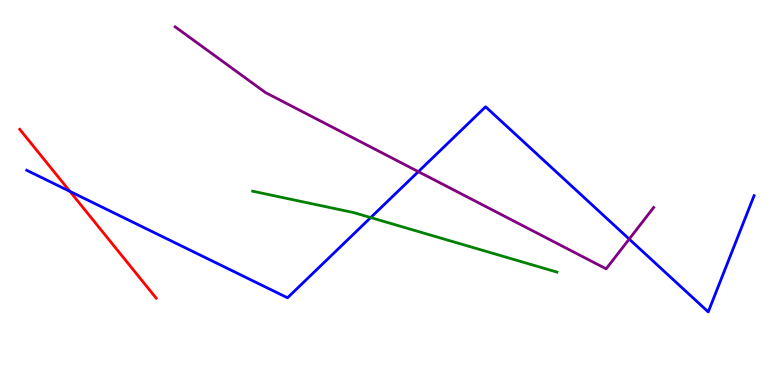[{'lines': ['blue', 'red'], 'intersections': [{'x': 0.902, 'y': 5.03}]}, {'lines': ['green', 'red'], 'intersections': []}, {'lines': ['purple', 'red'], 'intersections': []}, {'lines': ['blue', 'green'], 'intersections': [{'x': 4.78, 'y': 4.35}]}, {'lines': ['blue', 'purple'], 'intersections': [{'x': 5.4, 'y': 5.54}, {'x': 8.12, 'y': 3.79}]}, {'lines': ['green', 'purple'], 'intersections': []}]